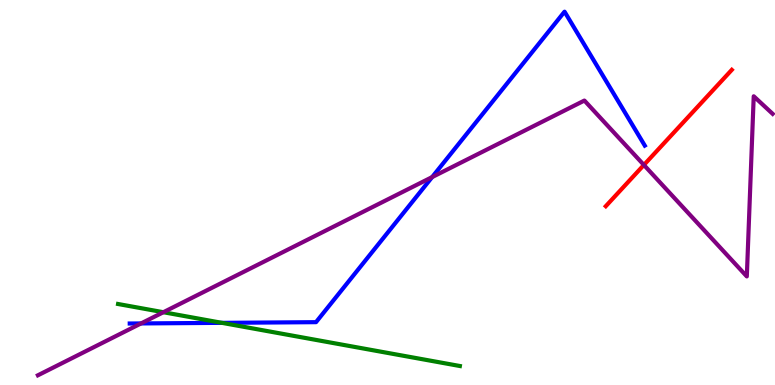[{'lines': ['blue', 'red'], 'intersections': []}, {'lines': ['green', 'red'], 'intersections': []}, {'lines': ['purple', 'red'], 'intersections': [{'x': 8.31, 'y': 5.72}]}, {'lines': ['blue', 'green'], 'intersections': [{'x': 2.86, 'y': 1.61}]}, {'lines': ['blue', 'purple'], 'intersections': [{'x': 1.82, 'y': 1.6}, {'x': 5.58, 'y': 5.4}]}, {'lines': ['green', 'purple'], 'intersections': [{'x': 2.11, 'y': 1.89}]}]